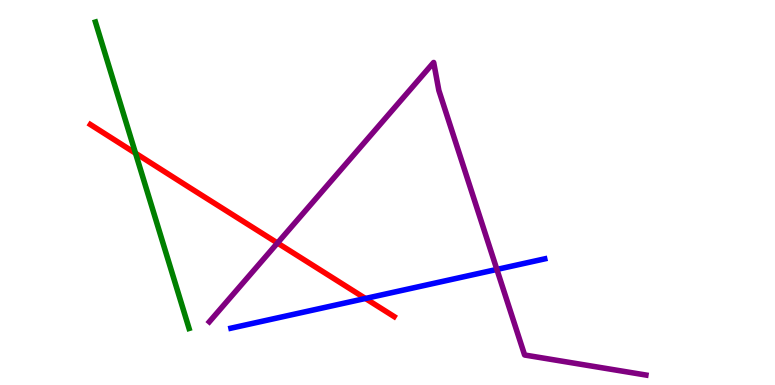[{'lines': ['blue', 'red'], 'intersections': [{'x': 4.72, 'y': 2.25}]}, {'lines': ['green', 'red'], 'intersections': [{'x': 1.75, 'y': 6.02}]}, {'lines': ['purple', 'red'], 'intersections': [{'x': 3.58, 'y': 3.69}]}, {'lines': ['blue', 'green'], 'intersections': []}, {'lines': ['blue', 'purple'], 'intersections': [{'x': 6.41, 'y': 3.0}]}, {'lines': ['green', 'purple'], 'intersections': []}]